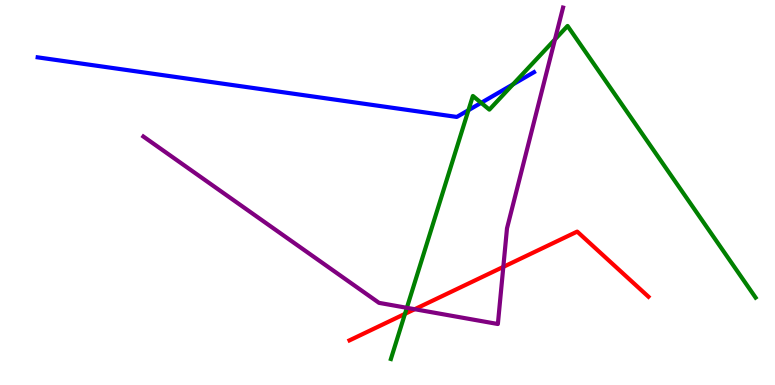[{'lines': ['blue', 'red'], 'intersections': []}, {'lines': ['green', 'red'], 'intersections': [{'x': 5.23, 'y': 1.85}]}, {'lines': ['purple', 'red'], 'intersections': [{'x': 5.35, 'y': 1.97}, {'x': 6.49, 'y': 3.07}]}, {'lines': ['blue', 'green'], 'intersections': [{'x': 6.04, 'y': 7.14}, {'x': 6.21, 'y': 7.33}, {'x': 6.62, 'y': 7.81}]}, {'lines': ['blue', 'purple'], 'intersections': []}, {'lines': ['green', 'purple'], 'intersections': [{'x': 5.25, 'y': 2.0}, {'x': 7.16, 'y': 8.98}]}]